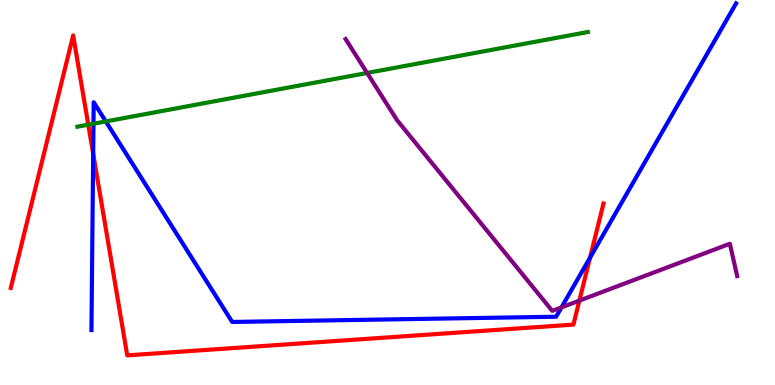[{'lines': ['blue', 'red'], 'intersections': [{'x': 1.2, 'y': 6.01}, {'x': 7.61, 'y': 3.31}]}, {'lines': ['green', 'red'], 'intersections': [{'x': 1.14, 'y': 6.76}]}, {'lines': ['purple', 'red'], 'intersections': [{'x': 7.48, 'y': 2.19}]}, {'lines': ['blue', 'green'], 'intersections': [{'x': 1.21, 'y': 6.79}, {'x': 1.37, 'y': 6.85}]}, {'lines': ['blue', 'purple'], 'intersections': [{'x': 7.24, 'y': 2.02}]}, {'lines': ['green', 'purple'], 'intersections': [{'x': 4.74, 'y': 8.1}]}]